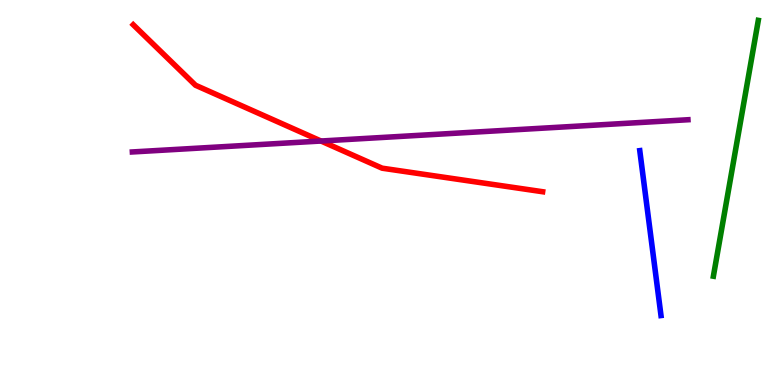[{'lines': ['blue', 'red'], 'intersections': []}, {'lines': ['green', 'red'], 'intersections': []}, {'lines': ['purple', 'red'], 'intersections': [{'x': 4.14, 'y': 6.34}]}, {'lines': ['blue', 'green'], 'intersections': []}, {'lines': ['blue', 'purple'], 'intersections': []}, {'lines': ['green', 'purple'], 'intersections': []}]